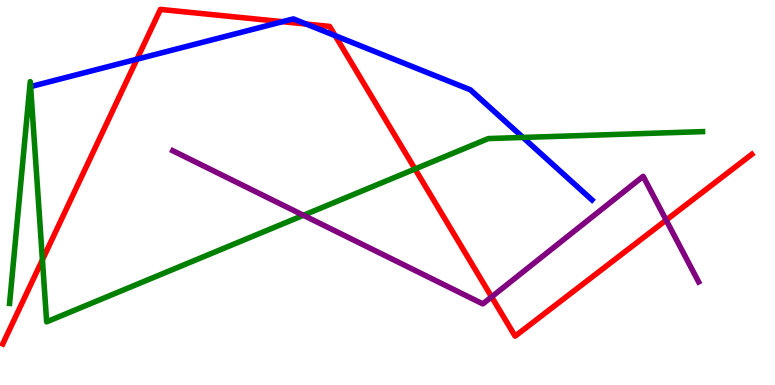[{'lines': ['blue', 'red'], 'intersections': [{'x': 1.77, 'y': 8.46}, {'x': 3.65, 'y': 9.44}, {'x': 3.95, 'y': 9.37}, {'x': 4.33, 'y': 9.07}]}, {'lines': ['green', 'red'], 'intersections': [{'x': 0.547, 'y': 3.25}, {'x': 5.36, 'y': 5.61}]}, {'lines': ['purple', 'red'], 'intersections': [{'x': 6.34, 'y': 2.29}, {'x': 8.6, 'y': 4.28}]}, {'lines': ['blue', 'green'], 'intersections': [{'x': 6.75, 'y': 6.43}]}, {'lines': ['blue', 'purple'], 'intersections': []}, {'lines': ['green', 'purple'], 'intersections': [{'x': 3.92, 'y': 4.41}]}]